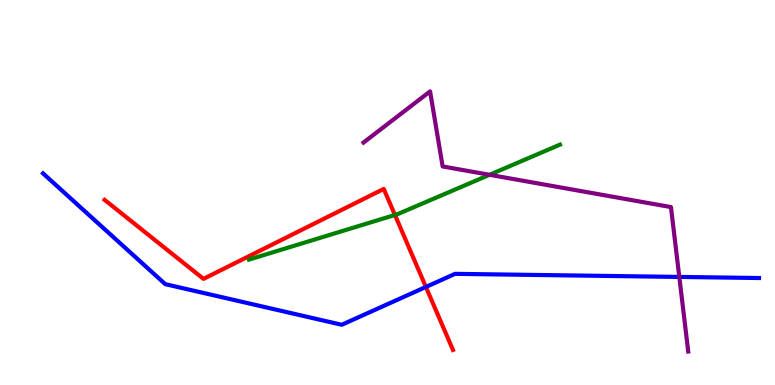[{'lines': ['blue', 'red'], 'intersections': [{'x': 5.5, 'y': 2.55}]}, {'lines': ['green', 'red'], 'intersections': [{'x': 5.1, 'y': 4.42}]}, {'lines': ['purple', 'red'], 'intersections': []}, {'lines': ['blue', 'green'], 'intersections': []}, {'lines': ['blue', 'purple'], 'intersections': [{'x': 8.77, 'y': 2.81}]}, {'lines': ['green', 'purple'], 'intersections': [{'x': 6.32, 'y': 5.46}]}]